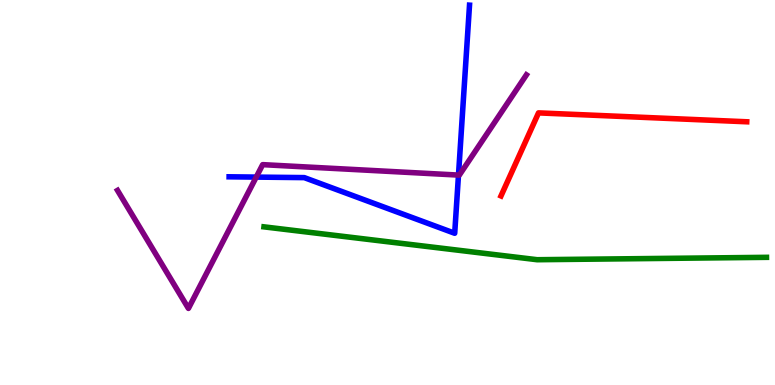[{'lines': ['blue', 'red'], 'intersections': []}, {'lines': ['green', 'red'], 'intersections': []}, {'lines': ['purple', 'red'], 'intersections': []}, {'lines': ['blue', 'green'], 'intersections': []}, {'lines': ['blue', 'purple'], 'intersections': [{'x': 3.31, 'y': 5.4}, {'x': 5.92, 'y': 5.45}]}, {'lines': ['green', 'purple'], 'intersections': []}]